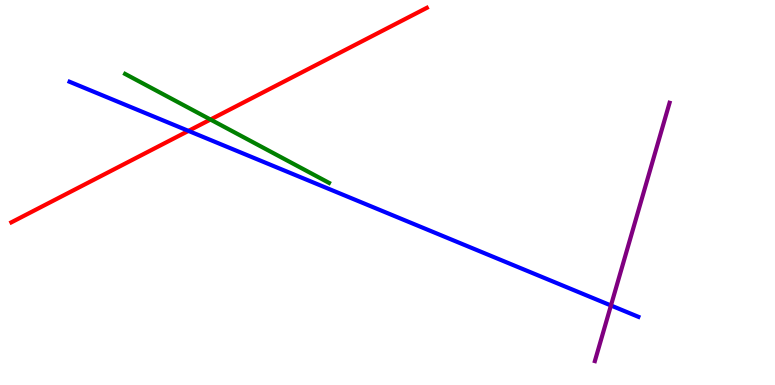[{'lines': ['blue', 'red'], 'intersections': [{'x': 2.43, 'y': 6.6}]}, {'lines': ['green', 'red'], 'intersections': [{'x': 2.72, 'y': 6.9}]}, {'lines': ['purple', 'red'], 'intersections': []}, {'lines': ['blue', 'green'], 'intersections': []}, {'lines': ['blue', 'purple'], 'intersections': [{'x': 7.88, 'y': 2.07}]}, {'lines': ['green', 'purple'], 'intersections': []}]